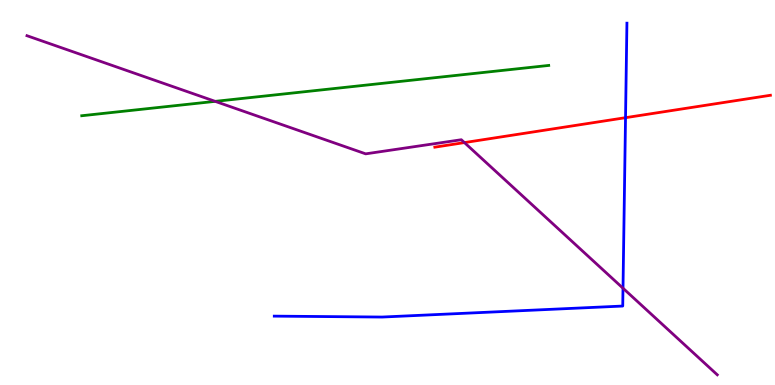[{'lines': ['blue', 'red'], 'intersections': [{'x': 8.07, 'y': 6.94}]}, {'lines': ['green', 'red'], 'intersections': []}, {'lines': ['purple', 'red'], 'intersections': [{'x': 5.99, 'y': 6.3}]}, {'lines': ['blue', 'green'], 'intersections': []}, {'lines': ['blue', 'purple'], 'intersections': [{'x': 8.04, 'y': 2.51}]}, {'lines': ['green', 'purple'], 'intersections': [{'x': 2.78, 'y': 7.37}]}]